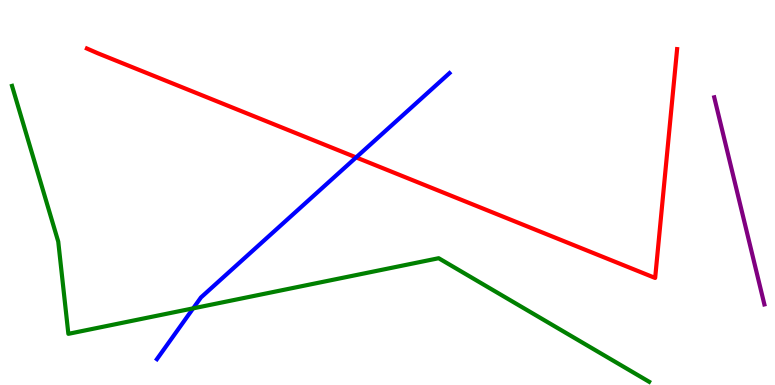[{'lines': ['blue', 'red'], 'intersections': [{'x': 4.59, 'y': 5.91}]}, {'lines': ['green', 'red'], 'intersections': []}, {'lines': ['purple', 'red'], 'intersections': []}, {'lines': ['blue', 'green'], 'intersections': [{'x': 2.49, 'y': 1.99}]}, {'lines': ['blue', 'purple'], 'intersections': []}, {'lines': ['green', 'purple'], 'intersections': []}]